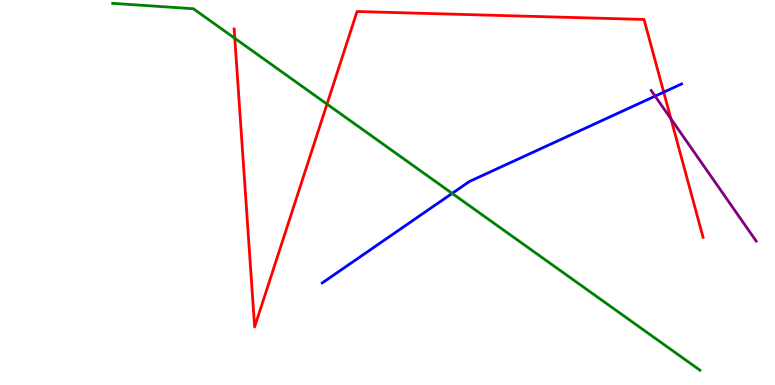[{'lines': ['blue', 'red'], 'intersections': [{'x': 8.56, 'y': 7.61}]}, {'lines': ['green', 'red'], 'intersections': [{'x': 3.03, 'y': 9.01}, {'x': 4.22, 'y': 7.3}]}, {'lines': ['purple', 'red'], 'intersections': [{'x': 8.66, 'y': 6.91}]}, {'lines': ['blue', 'green'], 'intersections': [{'x': 5.83, 'y': 4.98}]}, {'lines': ['blue', 'purple'], 'intersections': [{'x': 8.45, 'y': 7.5}]}, {'lines': ['green', 'purple'], 'intersections': []}]